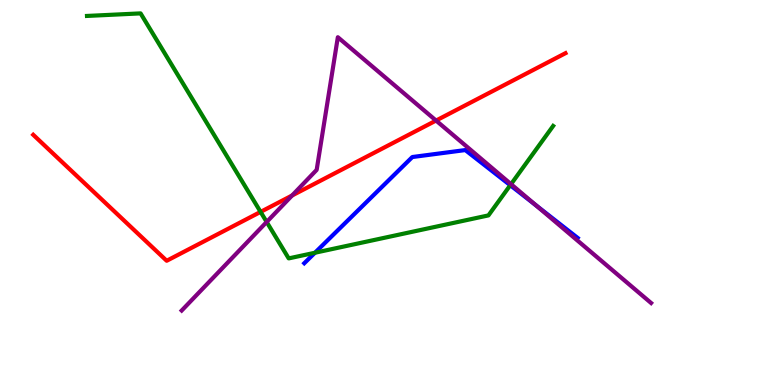[{'lines': ['blue', 'red'], 'intersections': []}, {'lines': ['green', 'red'], 'intersections': [{'x': 3.36, 'y': 4.5}]}, {'lines': ['purple', 'red'], 'intersections': [{'x': 3.77, 'y': 4.92}, {'x': 5.63, 'y': 6.87}]}, {'lines': ['blue', 'green'], 'intersections': [{'x': 4.06, 'y': 3.44}, {'x': 6.58, 'y': 5.19}]}, {'lines': ['blue', 'purple'], 'intersections': [{'x': 6.92, 'y': 4.67}]}, {'lines': ['green', 'purple'], 'intersections': [{'x': 3.44, 'y': 4.23}, {'x': 6.59, 'y': 5.22}]}]